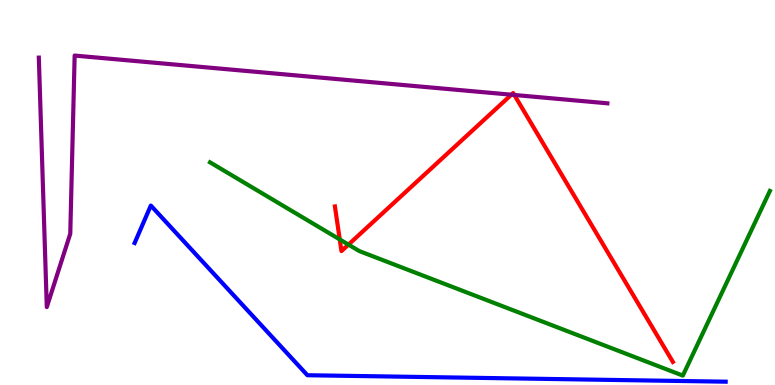[{'lines': ['blue', 'red'], 'intersections': []}, {'lines': ['green', 'red'], 'intersections': [{'x': 4.38, 'y': 3.78}, {'x': 4.5, 'y': 3.65}]}, {'lines': ['purple', 'red'], 'intersections': [{'x': 6.6, 'y': 7.54}, {'x': 6.64, 'y': 7.53}]}, {'lines': ['blue', 'green'], 'intersections': []}, {'lines': ['blue', 'purple'], 'intersections': []}, {'lines': ['green', 'purple'], 'intersections': []}]